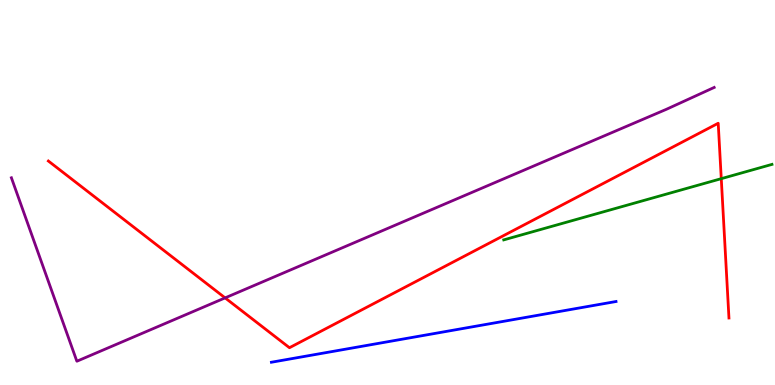[{'lines': ['blue', 'red'], 'intersections': []}, {'lines': ['green', 'red'], 'intersections': [{'x': 9.31, 'y': 5.36}]}, {'lines': ['purple', 'red'], 'intersections': [{'x': 2.9, 'y': 2.26}]}, {'lines': ['blue', 'green'], 'intersections': []}, {'lines': ['blue', 'purple'], 'intersections': []}, {'lines': ['green', 'purple'], 'intersections': []}]